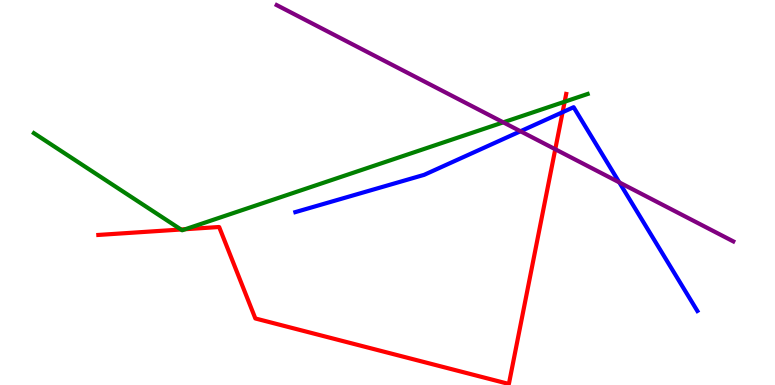[{'lines': ['blue', 'red'], 'intersections': [{'x': 7.26, 'y': 7.09}]}, {'lines': ['green', 'red'], 'intersections': [{'x': 2.34, 'y': 4.04}, {'x': 2.39, 'y': 4.05}, {'x': 7.29, 'y': 7.36}]}, {'lines': ['purple', 'red'], 'intersections': [{'x': 7.16, 'y': 6.12}]}, {'lines': ['blue', 'green'], 'intersections': []}, {'lines': ['blue', 'purple'], 'intersections': [{'x': 6.72, 'y': 6.59}, {'x': 7.99, 'y': 5.26}]}, {'lines': ['green', 'purple'], 'intersections': [{'x': 6.49, 'y': 6.82}]}]